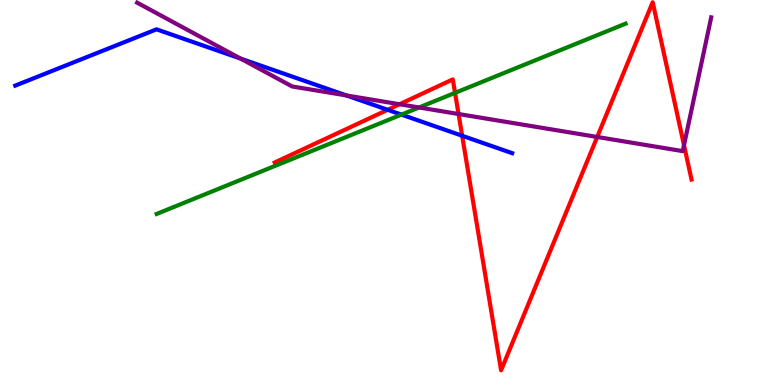[{'lines': ['blue', 'red'], 'intersections': [{'x': 5.0, 'y': 7.15}, {'x': 5.96, 'y': 6.47}]}, {'lines': ['green', 'red'], 'intersections': [{'x': 5.87, 'y': 7.59}]}, {'lines': ['purple', 'red'], 'intersections': [{'x': 5.16, 'y': 7.29}, {'x': 5.92, 'y': 7.04}, {'x': 7.71, 'y': 6.44}, {'x': 8.83, 'y': 6.23}]}, {'lines': ['blue', 'green'], 'intersections': [{'x': 5.18, 'y': 7.02}]}, {'lines': ['blue', 'purple'], 'intersections': [{'x': 3.11, 'y': 8.48}, {'x': 4.47, 'y': 7.52}]}, {'lines': ['green', 'purple'], 'intersections': [{'x': 5.41, 'y': 7.21}]}]